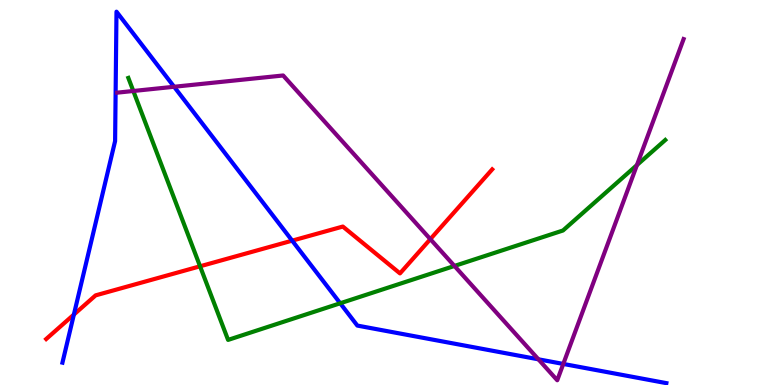[{'lines': ['blue', 'red'], 'intersections': [{'x': 0.953, 'y': 1.83}, {'x': 3.77, 'y': 3.75}]}, {'lines': ['green', 'red'], 'intersections': [{'x': 2.58, 'y': 3.08}]}, {'lines': ['purple', 'red'], 'intersections': [{'x': 5.55, 'y': 3.79}]}, {'lines': ['blue', 'green'], 'intersections': [{'x': 4.39, 'y': 2.12}]}, {'lines': ['blue', 'purple'], 'intersections': [{'x': 2.25, 'y': 7.75}, {'x': 6.95, 'y': 0.667}, {'x': 7.27, 'y': 0.547}]}, {'lines': ['green', 'purple'], 'intersections': [{'x': 1.72, 'y': 7.64}, {'x': 5.86, 'y': 3.09}, {'x': 8.22, 'y': 5.71}]}]